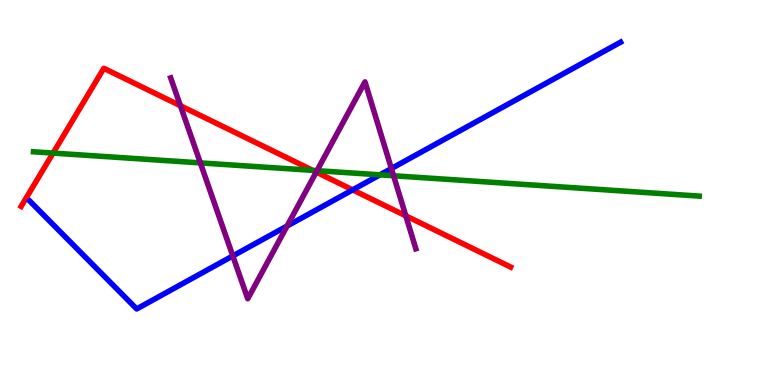[{'lines': ['blue', 'red'], 'intersections': [{'x': 4.55, 'y': 5.07}]}, {'lines': ['green', 'red'], 'intersections': [{'x': 0.685, 'y': 6.02}, {'x': 4.04, 'y': 5.57}]}, {'lines': ['purple', 'red'], 'intersections': [{'x': 2.33, 'y': 7.25}, {'x': 4.08, 'y': 5.53}, {'x': 5.24, 'y': 4.39}]}, {'lines': ['blue', 'green'], 'intersections': [{'x': 4.9, 'y': 5.46}]}, {'lines': ['blue', 'purple'], 'intersections': [{'x': 3.0, 'y': 3.35}, {'x': 3.7, 'y': 4.13}, {'x': 5.05, 'y': 5.62}]}, {'lines': ['green', 'purple'], 'intersections': [{'x': 2.59, 'y': 5.77}, {'x': 4.09, 'y': 5.57}, {'x': 5.08, 'y': 5.43}]}]